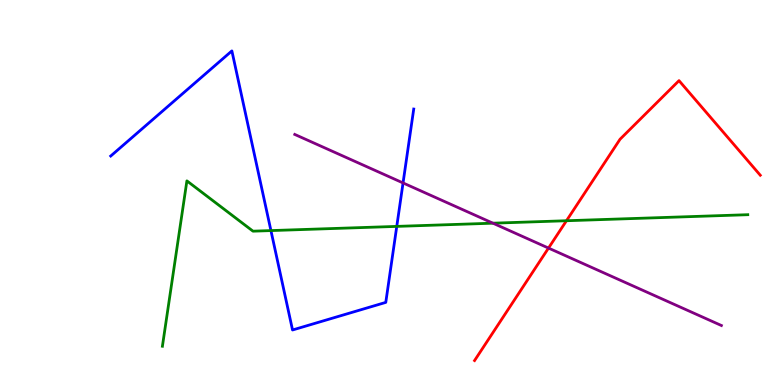[{'lines': ['blue', 'red'], 'intersections': []}, {'lines': ['green', 'red'], 'intersections': [{'x': 7.31, 'y': 4.27}]}, {'lines': ['purple', 'red'], 'intersections': [{'x': 7.08, 'y': 3.56}]}, {'lines': ['blue', 'green'], 'intersections': [{'x': 3.5, 'y': 4.01}, {'x': 5.12, 'y': 4.12}]}, {'lines': ['blue', 'purple'], 'intersections': [{'x': 5.2, 'y': 5.25}]}, {'lines': ['green', 'purple'], 'intersections': [{'x': 6.36, 'y': 4.2}]}]